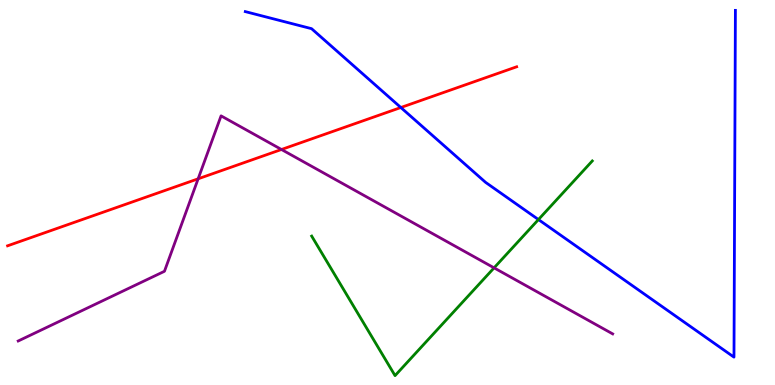[{'lines': ['blue', 'red'], 'intersections': [{'x': 5.17, 'y': 7.21}]}, {'lines': ['green', 'red'], 'intersections': []}, {'lines': ['purple', 'red'], 'intersections': [{'x': 2.56, 'y': 5.36}, {'x': 3.63, 'y': 6.12}]}, {'lines': ['blue', 'green'], 'intersections': [{'x': 6.95, 'y': 4.3}]}, {'lines': ['blue', 'purple'], 'intersections': []}, {'lines': ['green', 'purple'], 'intersections': [{'x': 6.38, 'y': 3.04}]}]